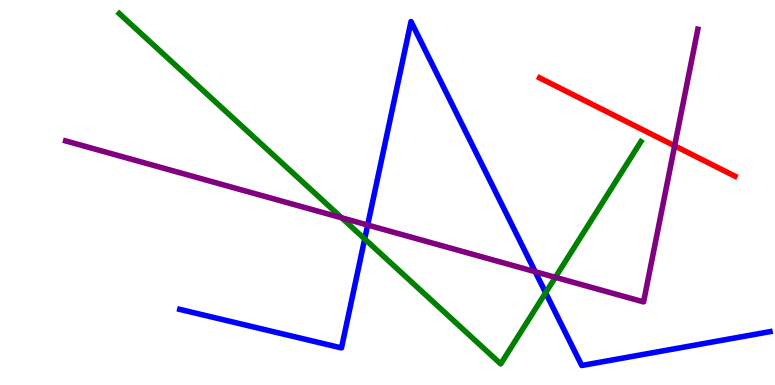[{'lines': ['blue', 'red'], 'intersections': []}, {'lines': ['green', 'red'], 'intersections': []}, {'lines': ['purple', 'red'], 'intersections': [{'x': 8.71, 'y': 6.21}]}, {'lines': ['blue', 'green'], 'intersections': [{'x': 4.71, 'y': 3.79}, {'x': 7.04, 'y': 2.4}]}, {'lines': ['blue', 'purple'], 'intersections': [{'x': 4.74, 'y': 4.15}, {'x': 6.91, 'y': 2.94}]}, {'lines': ['green', 'purple'], 'intersections': [{'x': 4.41, 'y': 4.34}, {'x': 7.17, 'y': 2.8}]}]